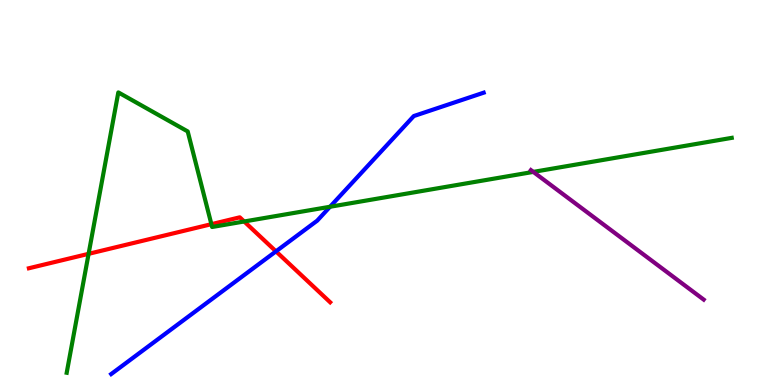[{'lines': ['blue', 'red'], 'intersections': [{'x': 3.56, 'y': 3.47}]}, {'lines': ['green', 'red'], 'intersections': [{'x': 1.14, 'y': 3.41}, {'x': 2.73, 'y': 4.18}, {'x': 3.15, 'y': 4.25}]}, {'lines': ['purple', 'red'], 'intersections': []}, {'lines': ['blue', 'green'], 'intersections': [{'x': 4.26, 'y': 4.63}]}, {'lines': ['blue', 'purple'], 'intersections': []}, {'lines': ['green', 'purple'], 'intersections': [{'x': 6.88, 'y': 5.54}]}]